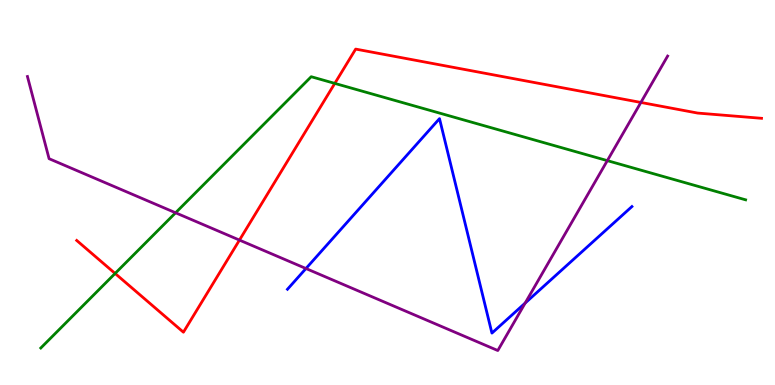[{'lines': ['blue', 'red'], 'intersections': []}, {'lines': ['green', 'red'], 'intersections': [{'x': 1.49, 'y': 2.9}, {'x': 4.32, 'y': 7.83}]}, {'lines': ['purple', 'red'], 'intersections': [{'x': 3.09, 'y': 3.76}, {'x': 8.27, 'y': 7.34}]}, {'lines': ['blue', 'green'], 'intersections': []}, {'lines': ['blue', 'purple'], 'intersections': [{'x': 3.95, 'y': 3.03}, {'x': 6.78, 'y': 2.13}]}, {'lines': ['green', 'purple'], 'intersections': [{'x': 2.27, 'y': 4.47}, {'x': 7.84, 'y': 5.83}]}]